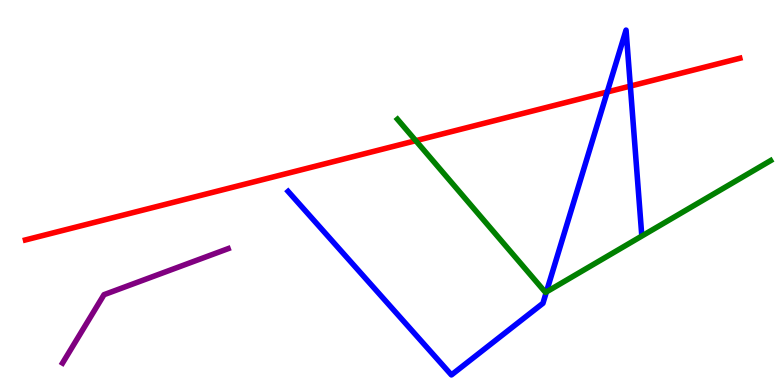[{'lines': ['blue', 'red'], 'intersections': [{'x': 7.84, 'y': 7.61}, {'x': 8.13, 'y': 7.76}]}, {'lines': ['green', 'red'], 'intersections': [{'x': 5.36, 'y': 6.35}]}, {'lines': ['purple', 'red'], 'intersections': []}, {'lines': ['blue', 'green'], 'intersections': [{'x': 7.05, 'y': 2.42}]}, {'lines': ['blue', 'purple'], 'intersections': []}, {'lines': ['green', 'purple'], 'intersections': []}]